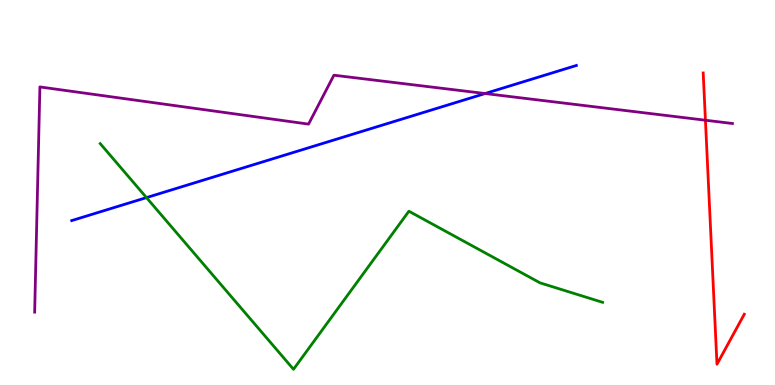[{'lines': ['blue', 'red'], 'intersections': []}, {'lines': ['green', 'red'], 'intersections': []}, {'lines': ['purple', 'red'], 'intersections': [{'x': 9.1, 'y': 6.88}]}, {'lines': ['blue', 'green'], 'intersections': [{'x': 1.89, 'y': 4.87}]}, {'lines': ['blue', 'purple'], 'intersections': [{'x': 6.26, 'y': 7.57}]}, {'lines': ['green', 'purple'], 'intersections': []}]